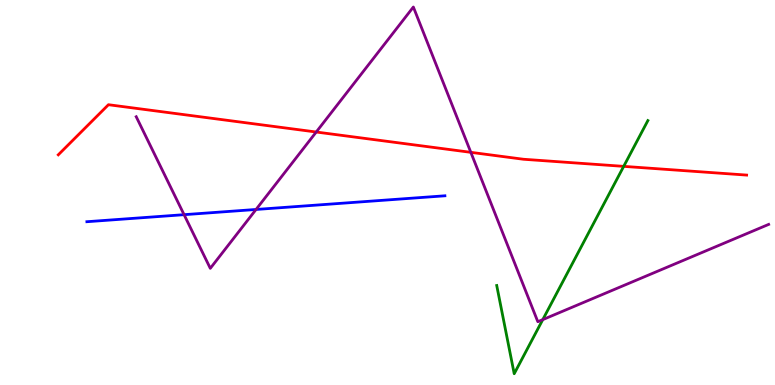[{'lines': ['blue', 'red'], 'intersections': []}, {'lines': ['green', 'red'], 'intersections': [{'x': 8.05, 'y': 5.68}]}, {'lines': ['purple', 'red'], 'intersections': [{'x': 4.08, 'y': 6.57}, {'x': 6.08, 'y': 6.04}]}, {'lines': ['blue', 'green'], 'intersections': []}, {'lines': ['blue', 'purple'], 'intersections': [{'x': 2.38, 'y': 4.42}, {'x': 3.3, 'y': 4.56}]}, {'lines': ['green', 'purple'], 'intersections': [{'x': 7.0, 'y': 1.7}]}]